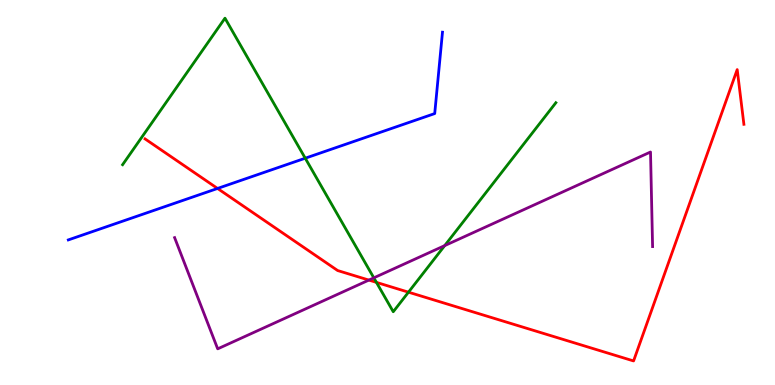[{'lines': ['blue', 'red'], 'intersections': [{'x': 2.81, 'y': 5.11}]}, {'lines': ['green', 'red'], 'intersections': [{'x': 4.86, 'y': 2.67}, {'x': 5.27, 'y': 2.41}]}, {'lines': ['purple', 'red'], 'intersections': [{'x': 4.76, 'y': 2.73}]}, {'lines': ['blue', 'green'], 'intersections': [{'x': 3.94, 'y': 5.89}]}, {'lines': ['blue', 'purple'], 'intersections': []}, {'lines': ['green', 'purple'], 'intersections': [{'x': 4.82, 'y': 2.78}, {'x': 5.74, 'y': 3.62}]}]